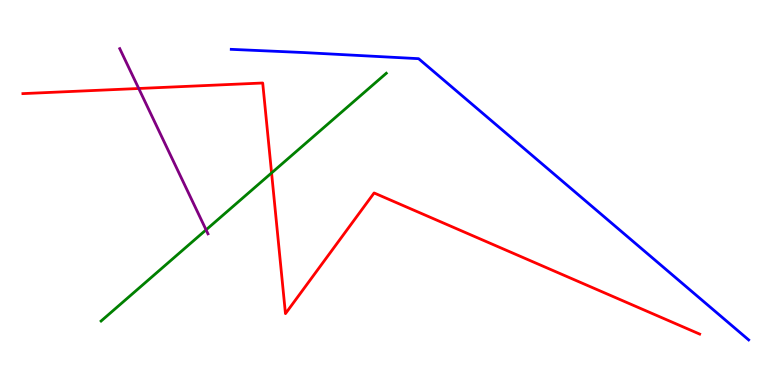[{'lines': ['blue', 'red'], 'intersections': []}, {'lines': ['green', 'red'], 'intersections': [{'x': 3.5, 'y': 5.51}]}, {'lines': ['purple', 'red'], 'intersections': [{'x': 1.79, 'y': 7.7}]}, {'lines': ['blue', 'green'], 'intersections': []}, {'lines': ['blue', 'purple'], 'intersections': []}, {'lines': ['green', 'purple'], 'intersections': [{'x': 2.66, 'y': 4.03}]}]